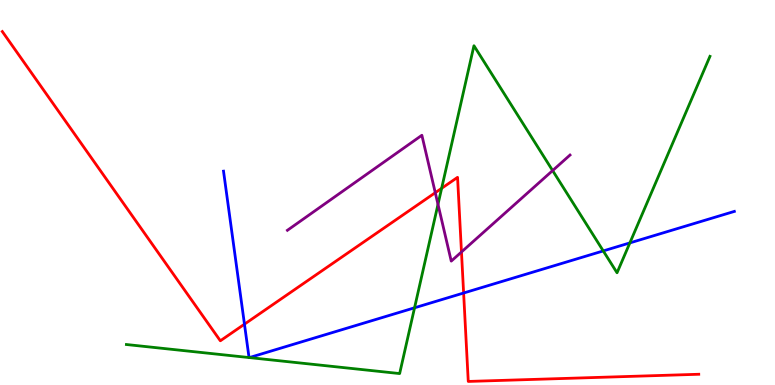[{'lines': ['blue', 'red'], 'intersections': [{'x': 3.15, 'y': 1.58}, {'x': 5.98, 'y': 2.39}]}, {'lines': ['green', 'red'], 'intersections': [{'x': 5.7, 'y': 5.11}]}, {'lines': ['purple', 'red'], 'intersections': [{'x': 5.62, 'y': 4.99}, {'x': 5.95, 'y': 3.45}]}, {'lines': ['blue', 'green'], 'intersections': [{'x': 3.21, 'y': 0.713}, {'x': 3.22, 'y': 0.712}, {'x': 5.35, 'y': 2.01}, {'x': 7.78, 'y': 3.48}, {'x': 8.13, 'y': 3.69}]}, {'lines': ['blue', 'purple'], 'intersections': []}, {'lines': ['green', 'purple'], 'intersections': [{'x': 5.65, 'y': 4.69}, {'x': 7.13, 'y': 5.57}]}]